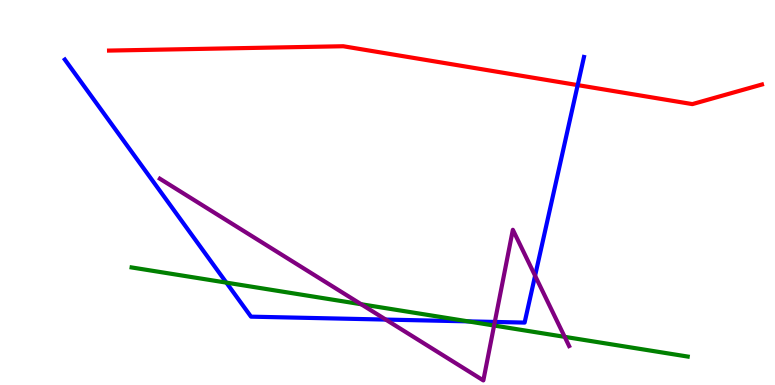[{'lines': ['blue', 'red'], 'intersections': [{'x': 7.45, 'y': 7.79}]}, {'lines': ['green', 'red'], 'intersections': []}, {'lines': ['purple', 'red'], 'intersections': []}, {'lines': ['blue', 'green'], 'intersections': [{'x': 2.92, 'y': 2.66}, {'x': 6.04, 'y': 1.65}]}, {'lines': ['blue', 'purple'], 'intersections': [{'x': 4.98, 'y': 1.7}, {'x': 6.38, 'y': 1.64}, {'x': 6.9, 'y': 2.84}]}, {'lines': ['green', 'purple'], 'intersections': [{'x': 4.66, 'y': 2.1}, {'x': 6.38, 'y': 1.54}, {'x': 7.29, 'y': 1.25}]}]